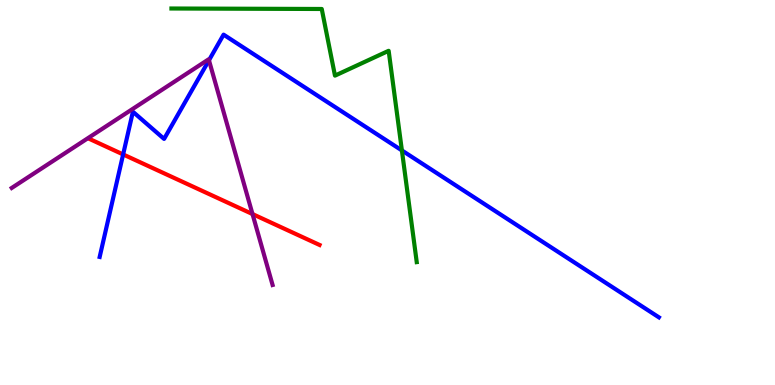[{'lines': ['blue', 'red'], 'intersections': [{'x': 1.59, 'y': 5.99}]}, {'lines': ['green', 'red'], 'intersections': []}, {'lines': ['purple', 'red'], 'intersections': [{'x': 3.26, 'y': 4.44}]}, {'lines': ['blue', 'green'], 'intersections': [{'x': 5.19, 'y': 6.09}]}, {'lines': ['blue', 'purple'], 'intersections': [{'x': 2.7, 'y': 8.43}]}, {'lines': ['green', 'purple'], 'intersections': []}]